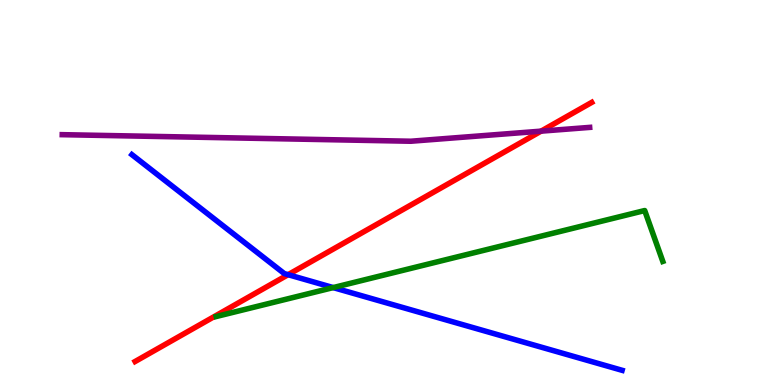[{'lines': ['blue', 'red'], 'intersections': [{'x': 3.72, 'y': 2.87}]}, {'lines': ['green', 'red'], 'intersections': []}, {'lines': ['purple', 'red'], 'intersections': [{'x': 6.98, 'y': 6.59}]}, {'lines': ['blue', 'green'], 'intersections': [{'x': 4.3, 'y': 2.53}]}, {'lines': ['blue', 'purple'], 'intersections': []}, {'lines': ['green', 'purple'], 'intersections': []}]